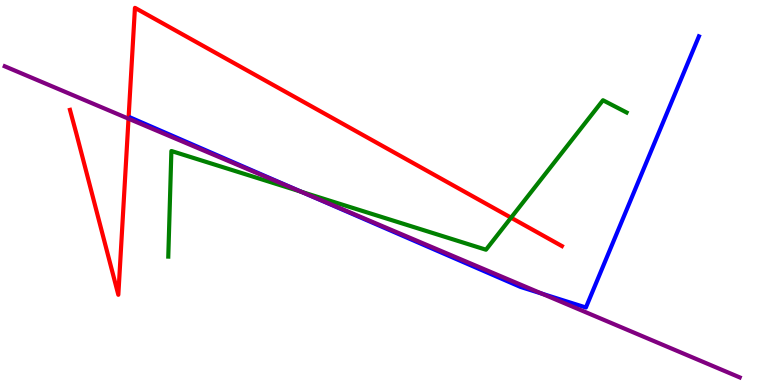[{'lines': ['blue', 'red'], 'intersections': []}, {'lines': ['green', 'red'], 'intersections': [{'x': 6.59, 'y': 4.35}]}, {'lines': ['purple', 'red'], 'intersections': [{'x': 1.66, 'y': 6.92}]}, {'lines': ['blue', 'green'], 'intersections': [{'x': 3.89, 'y': 5.02}]}, {'lines': ['blue', 'purple'], 'intersections': [{'x': 3.96, 'y': 4.96}, {'x': 6.99, 'y': 2.37}]}, {'lines': ['green', 'purple'], 'intersections': [{'x': 3.88, 'y': 5.02}]}]